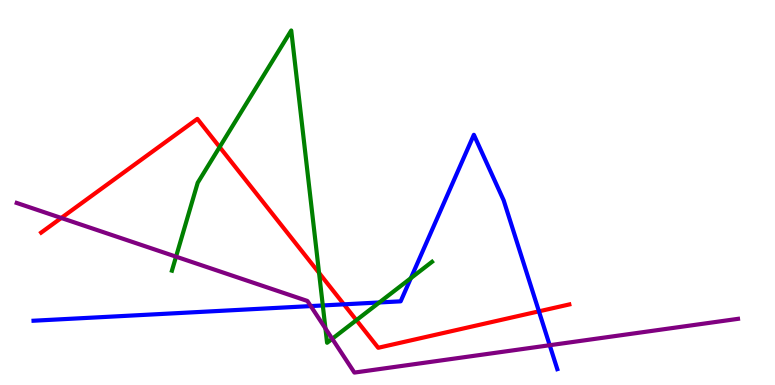[{'lines': ['blue', 'red'], 'intersections': [{'x': 4.44, 'y': 2.1}, {'x': 6.95, 'y': 1.91}]}, {'lines': ['green', 'red'], 'intersections': [{'x': 2.83, 'y': 6.18}, {'x': 4.12, 'y': 2.91}, {'x': 4.6, 'y': 1.68}]}, {'lines': ['purple', 'red'], 'intersections': [{'x': 0.79, 'y': 4.34}]}, {'lines': ['blue', 'green'], 'intersections': [{'x': 4.17, 'y': 2.07}, {'x': 4.89, 'y': 2.14}, {'x': 5.3, 'y': 2.77}]}, {'lines': ['blue', 'purple'], 'intersections': [{'x': 4.01, 'y': 2.05}, {'x': 7.09, 'y': 1.03}]}, {'lines': ['green', 'purple'], 'intersections': [{'x': 2.27, 'y': 3.33}, {'x': 4.2, 'y': 1.47}, {'x': 4.29, 'y': 1.2}]}]